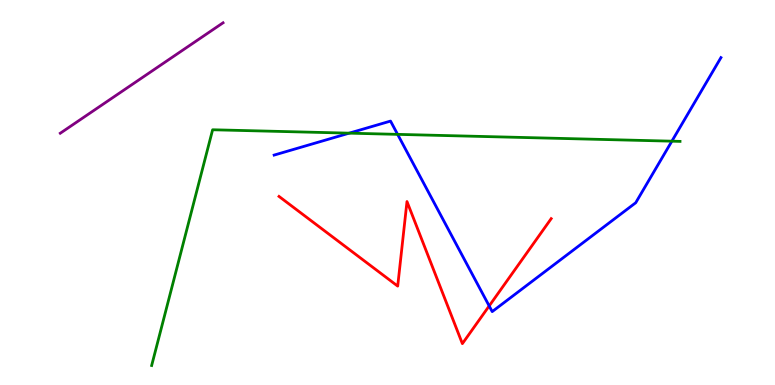[{'lines': ['blue', 'red'], 'intersections': [{'x': 6.31, 'y': 2.05}]}, {'lines': ['green', 'red'], 'intersections': []}, {'lines': ['purple', 'red'], 'intersections': []}, {'lines': ['blue', 'green'], 'intersections': [{'x': 4.51, 'y': 6.54}, {'x': 5.13, 'y': 6.51}, {'x': 8.67, 'y': 6.33}]}, {'lines': ['blue', 'purple'], 'intersections': []}, {'lines': ['green', 'purple'], 'intersections': []}]